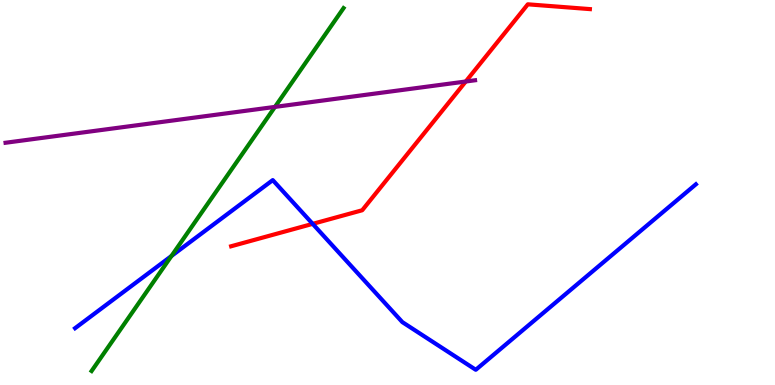[{'lines': ['blue', 'red'], 'intersections': [{'x': 4.03, 'y': 4.19}]}, {'lines': ['green', 'red'], 'intersections': []}, {'lines': ['purple', 'red'], 'intersections': [{'x': 6.01, 'y': 7.88}]}, {'lines': ['blue', 'green'], 'intersections': [{'x': 2.21, 'y': 3.35}]}, {'lines': ['blue', 'purple'], 'intersections': []}, {'lines': ['green', 'purple'], 'intersections': [{'x': 3.55, 'y': 7.22}]}]